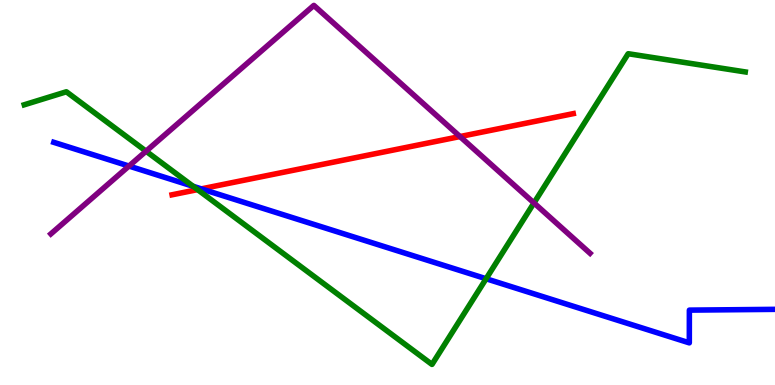[{'lines': ['blue', 'red'], 'intersections': [{'x': 2.6, 'y': 5.09}]}, {'lines': ['green', 'red'], 'intersections': [{'x': 2.55, 'y': 5.07}]}, {'lines': ['purple', 'red'], 'intersections': [{'x': 5.94, 'y': 6.45}]}, {'lines': ['blue', 'green'], 'intersections': [{'x': 2.49, 'y': 5.16}, {'x': 6.27, 'y': 2.76}]}, {'lines': ['blue', 'purple'], 'intersections': [{'x': 1.66, 'y': 5.69}]}, {'lines': ['green', 'purple'], 'intersections': [{'x': 1.88, 'y': 6.07}, {'x': 6.89, 'y': 4.73}]}]